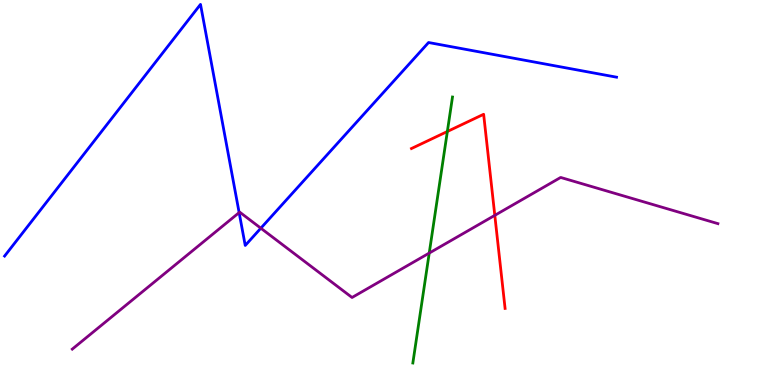[{'lines': ['blue', 'red'], 'intersections': []}, {'lines': ['green', 'red'], 'intersections': [{'x': 5.77, 'y': 6.58}]}, {'lines': ['purple', 'red'], 'intersections': [{'x': 6.38, 'y': 4.41}]}, {'lines': ['blue', 'green'], 'intersections': []}, {'lines': ['blue', 'purple'], 'intersections': [{'x': 3.09, 'y': 4.48}, {'x': 3.37, 'y': 4.07}]}, {'lines': ['green', 'purple'], 'intersections': [{'x': 5.54, 'y': 3.43}]}]